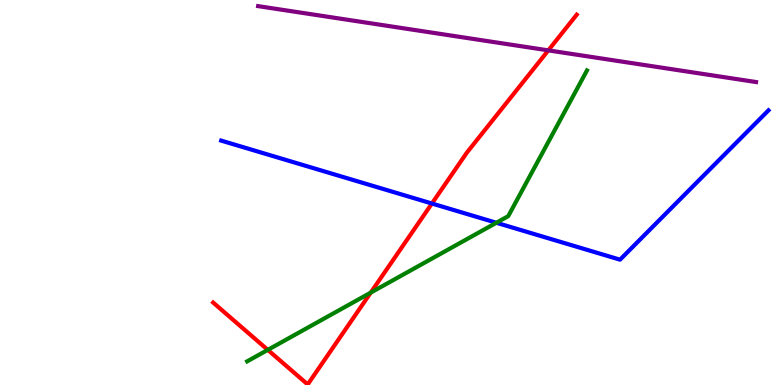[{'lines': ['blue', 'red'], 'intersections': [{'x': 5.57, 'y': 4.71}]}, {'lines': ['green', 'red'], 'intersections': [{'x': 3.46, 'y': 0.912}, {'x': 4.78, 'y': 2.4}]}, {'lines': ['purple', 'red'], 'intersections': [{'x': 7.07, 'y': 8.69}]}, {'lines': ['blue', 'green'], 'intersections': [{'x': 6.4, 'y': 4.21}]}, {'lines': ['blue', 'purple'], 'intersections': []}, {'lines': ['green', 'purple'], 'intersections': []}]